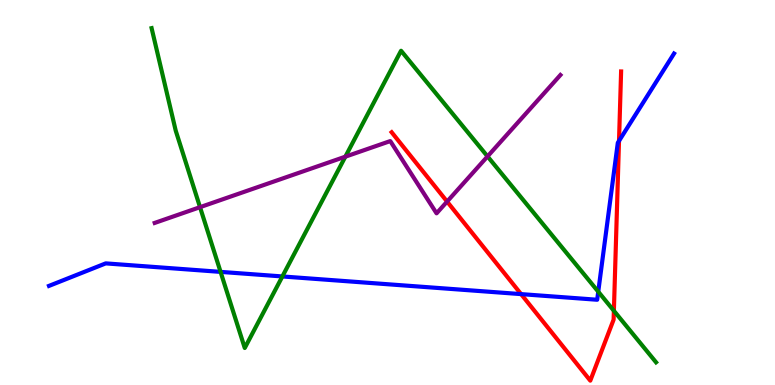[{'lines': ['blue', 'red'], 'intersections': [{'x': 6.72, 'y': 2.36}, {'x': 7.99, 'y': 6.34}]}, {'lines': ['green', 'red'], 'intersections': [{'x': 7.92, 'y': 1.93}]}, {'lines': ['purple', 'red'], 'intersections': [{'x': 5.77, 'y': 4.76}]}, {'lines': ['blue', 'green'], 'intersections': [{'x': 2.85, 'y': 2.94}, {'x': 3.64, 'y': 2.82}, {'x': 7.72, 'y': 2.42}]}, {'lines': ['blue', 'purple'], 'intersections': []}, {'lines': ['green', 'purple'], 'intersections': [{'x': 2.58, 'y': 4.62}, {'x': 4.46, 'y': 5.93}, {'x': 6.29, 'y': 5.94}]}]